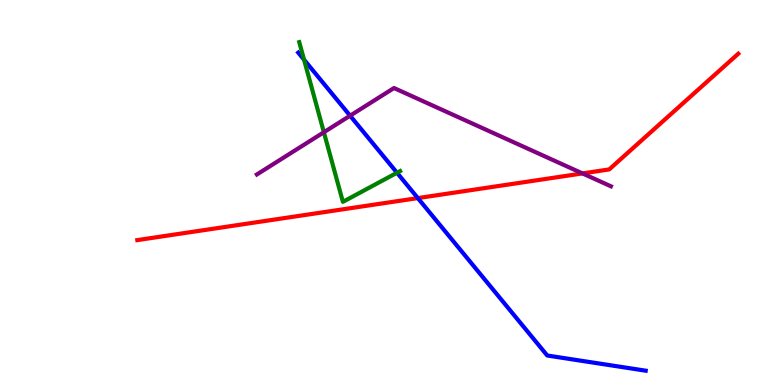[{'lines': ['blue', 'red'], 'intersections': [{'x': 5.39, 'y': 4.85}]}, {'lines': ['green', 'red'], 'intersections': []}, {'lines': ['purple', 'red'], 'intersections': [{'x': 7.52, 'y': 5.5}]}, {'lines': ['blue', 'green'], 'intersections': [{'x': 3.92, 'y': 8.45}, {'x': 5.12, 'y': 5.51}]}, {'lines': ['blue', 'purple'], 'intersections': [{'x': 4.52, 'y': 6.99}]}, {'lines': ['green', 'purple'], 'intersections': [{'x': 4.18, 'y': 6.57}]}]